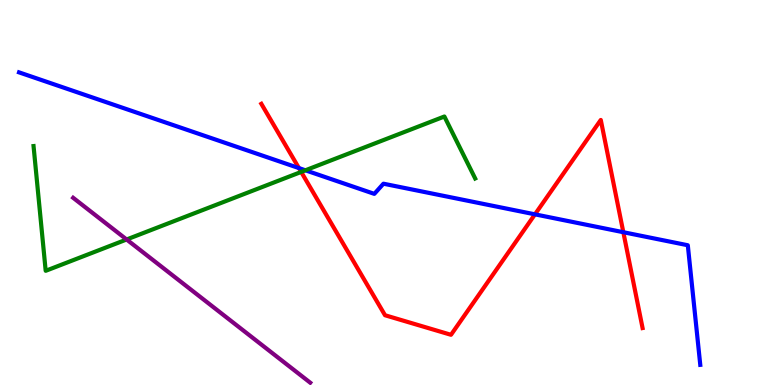[{'lines': ['blue', 'red'], 'intersections': [{'x': 3.86, 'y': 5.63}, {'x': 6.9, 'y': 4.43}, {'x': 8.04, 'y': 3.97}]}, {'lines': ['green', 'red'], 'intersections': [{'x': 3.89, 'y': 5.53}]}, {'lines': ['purple', 'red'], 'intersections': []}, {'lines': ['blue', 'green'], 'intersections': [{'x': 3.94, 'y': 5.58}]}, {'lines': ['blue', 'purple'], 'intersections': []}, {'lines': ['green', 'purple'], 'intersections': [{'x': 1.63, 'y': 3.78}]}]